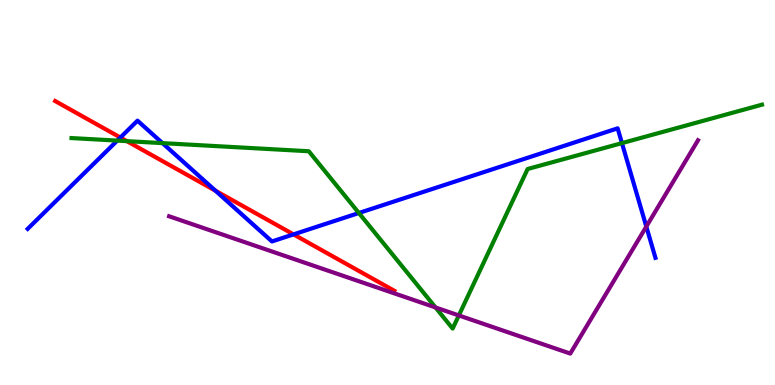[{'lines': ['blue', 'red'], 'intersections': [{'x': 1.55, 'y': 6.43}, {'x': 2.78, 'y': 5.05}, {'x': 3.79, 'y': 3.91}]}, {'lines': ['green', 'red'], 'intersections': [{'x': 1.64, 'y': 6.33}]}, {'lines': ['purple', 'red'], 'intersections': []}, {'lines': ['blue', 'green'], 'intersections': [{'x': 1.51, 'y': 6.35}, {'x': 2.1, 'y': 6.28}, {'x': 4.63, 'y': 4.47}, {'x': 8.03, 'y': 6.28}]}, {'lines': ['blue', 'purple'], 'intersections': [{'x': 8.34, 'y': 4.11}]}, {'lines': ['green', 'purple'], 'intersections': [{'x': 5.62, 'y': 2.01}, {'x': 5.92, 'y': 1.81}]}]